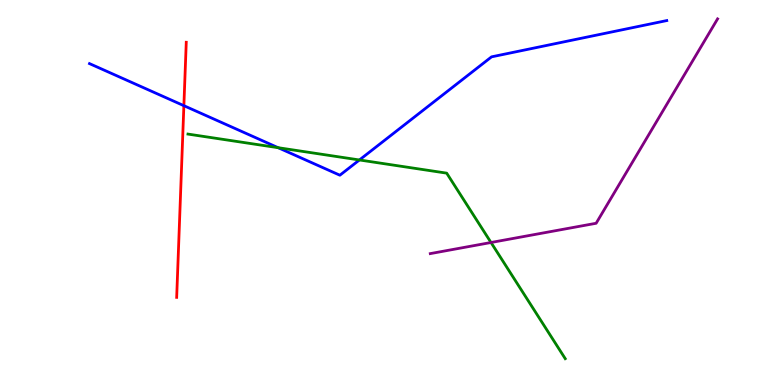[{'lines': ['blue', 'red'], 'intersections': [{'x': 2.37, 'y': 7.26}]}, {'lines': ['green', 'red'], 'intersections': []}, {'lines': ['purple', 'red'], 'intersections': []}, {'lines': ['blue', 'green'], 'intersections': [{'x': 3.59, 'y': 6.16}, {'x': 4.64, 'y': 5.85}]}, {'lines': ['blue', 'purple'], 'intersections': []}, {'lines': ['green', 'purple'], 'intersections': [{'x': 6.34, 'y': 3.7}]}]